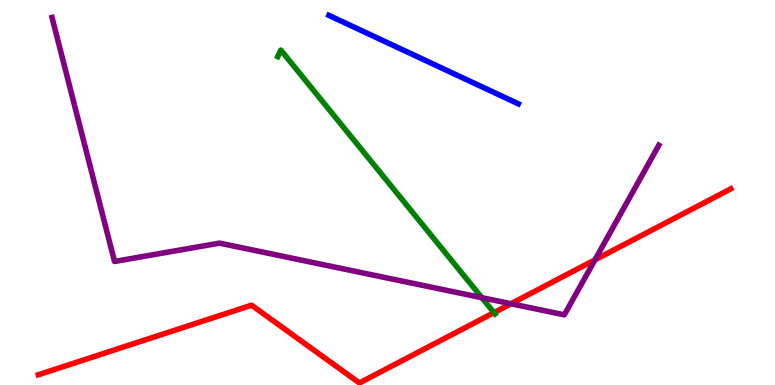[{'lines': ['blue', 'red'], 'intersections': []}, {'lines': ['green', 'red'], 'intersections': [{'x': 6.37, 'y': 1.88}]}, {'lines': ['purple', 'red'], 'intersections': [{'x': 6.59, 'y': 2.11}, {'x': 7.68, 'y': 3.25}]}, {'lines': ['blue', 'green'], 'intersections': []}, {'lines': ['blue', 'purple'], 'intersections': []}, {'lines': ['green', 'purple'], 'intersections': [{'x': 6.22, 'y': 2.27}]}]